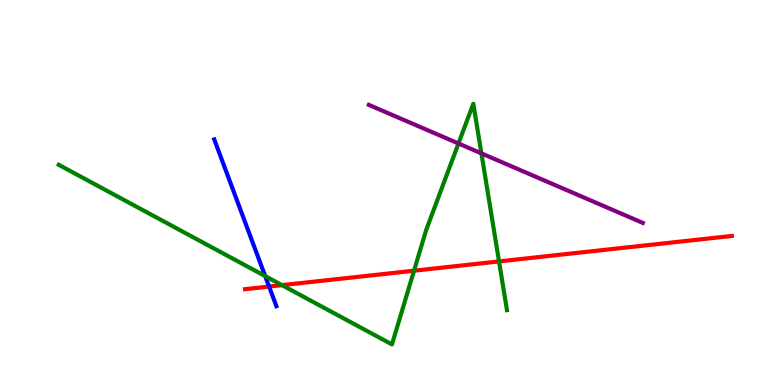[{'lines': ['blue', 'red'], 'intersections': [{'x': 3.47, 'y': 2.56}]}, {'lines': ['green', 'red'], 'intersections': [{'x': 3.64, 'y': 2.59}, {'x': 5.34, 'y': 2.97}, {'x': 6.44, 'y': 3.21}]}, {'lines': ['purple', 'red'], 'intersections': []}, {'lines': ['blue', 'green'], 'intersections': [{'x': 3.42, 'y': 2.83}]}, {'lines': ['blue', 'purple'], 'intersections': []}, {'lines': ['green', 'purple'], 'intersections': [{'x': 5.92, 'y': 6.27}, {'x': 6.21, 'y': 6.02}]}]